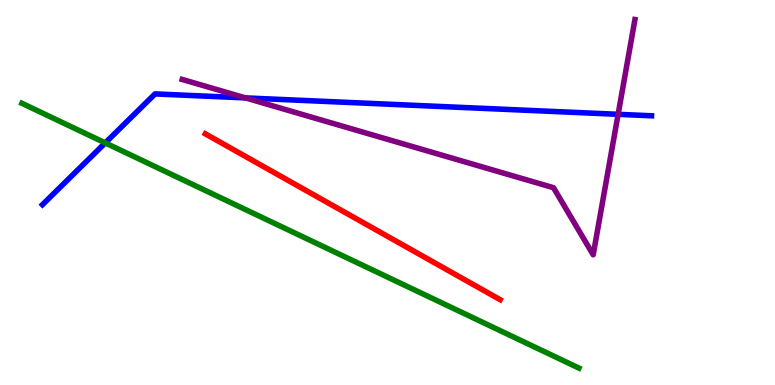[{'lines': ['blue', 'red'], 'intersections': []}, {'lines': ['green', 'red'], 'intersections': []}, {'lines': ['purple', 'red'], 'intersections': []}, {'lines': ['blue', 'green'], 'intersections': [{'x': 1.36, 'y': 6.29}]}, {'lines': ['blue', 'purple'], 'intersections': [{'x': 3.17, 'y': 7.46}, {'x': 7.98, 'y': 7.03}]}, {'lines': ['green', 'purple'], 'intersections': []}]